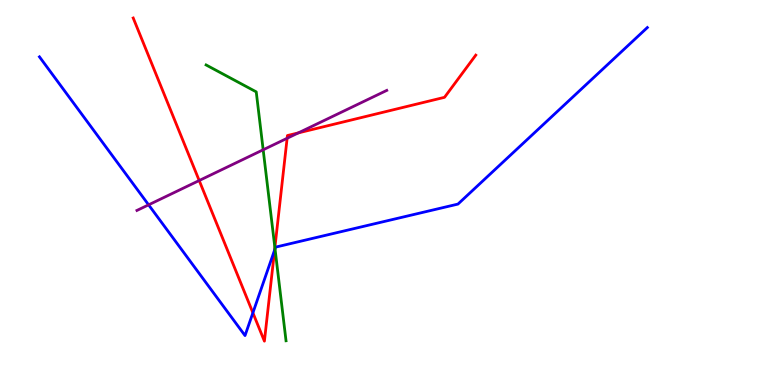[{'lines': ['blue', 'red'], 'intersections': [{'x': 3.26, 'y': 1.88}, {'x': 3.54, 'y': 3.51}]}, {'lines': ['green', 'red'], 'intersections': [{'x': 3.55, 'y': 3.57}]}, {'lines': ['purple', 'red'], 'intersections': [{'x': 2.57, 'y': 5.31}, {'x': 3.7, 'y': 6.41}, {'x': 3.85, 'y': 6.55}]}, {'lines': ['blue', 'green'], 'intersections': [{'x': 3.55, 'y': 3.54}]}, {'lines': ['blue', 'purple'], 'intersections': [{'x': 1.92, 'y': 4.68}]}, {'lines': ['green', 'purple'], 'intersections': [{'x': 3.4, 'y': 6.11}]}]